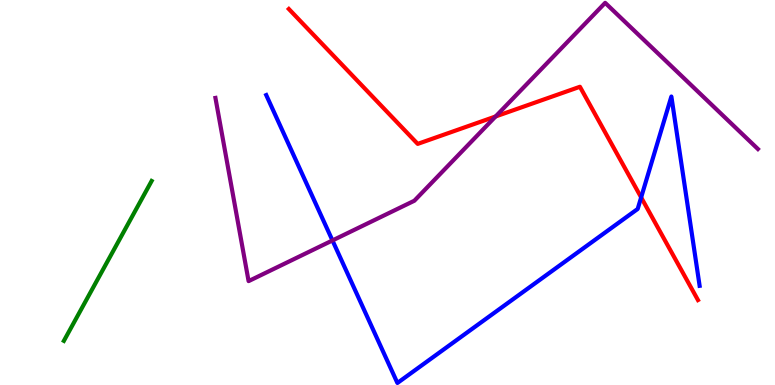[{'lines': ['blue', 'red'], 'intersections': [{'x': 8.27, 'y': 4.87}]}, {'lines': ['green', 'red'], 'intersections': []}, {'lines': ['purple', 'red'], 'intersections': [{'x': 6.39, 'y': 6.97}]}, {'lines': ['blue', 'green'], 'intersections': []}, {'lines': ['blue', 'purple'], 'intersections': [{'x': 4.29, 'y': 3.75}]}, {'lines': ['green', 'purple'], 'intersections': []}]